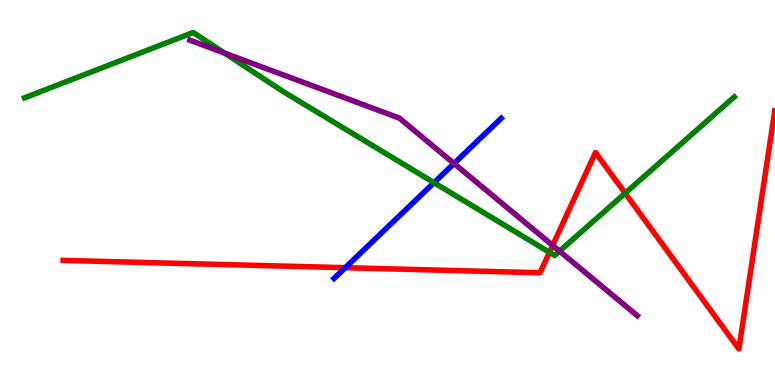[{'lines': ['blue', 'red'], 'intersections': [{'x': 4.46, 'y': 3.05}]}, {'lines': ['green', 'red'], 'intersections': [{'x': 7.09, 'y': 3.45}, {'x': 8.07, 'y': 4.98}]}, {'lines': ['purple', 'red'], 'intersections': [{'x': 7.13, 'y': 3.63}]}, {'lines': ['blue', 'green'], 'intersections': [{'x': 5.6, 'y': 5.26}]}, {'lines': ['blue', 'purple'], 'intersections': [{'x': 5.86, 'y': 5.75}]}, {'lines': ['green', 'purple'], 'intersections': [{'x': 2.9, 'y': 8.62}, {'x': 7.22, 'y': 3.48}]}]